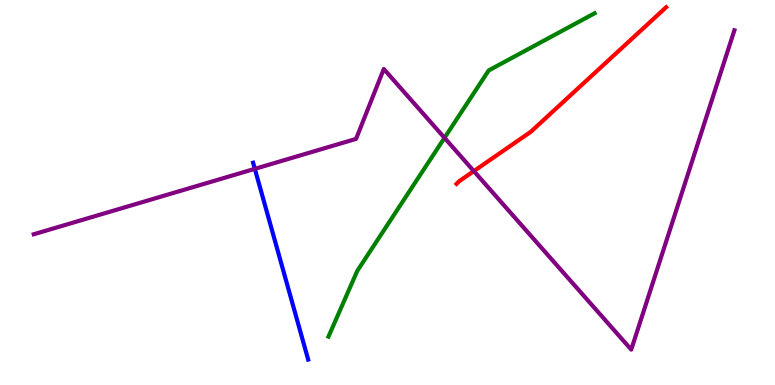[{'lines': ['blue', 'red'], 'intersections': []}, {'lines': ['green', 'red'], 'intersections': []}, {'lines': ['purple', 'red'], 'intersections': [{'x': 6.11, 'y': 5.56}]}, {'lines': ['blue', 'green'], 'intersections': []}, {'lines': ['blue', 'purple'], 'intersections': [{'x': 3.29, 'y': 5.61}]}, {'lines': ['green', 'purple'], 'intersections': [{'x': 5.74, 'y': 6.42}]}]